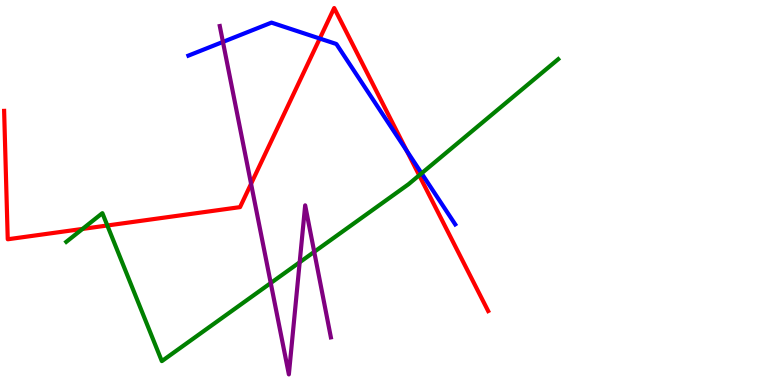[{'lines': ['blue', 'red'], 'intersections': [{'x': 4.13, 'y': 9.0}, {'x': 5.25, 'y': 6.08}]}, {'lines': ['green', 'red'], 'intersections': [{'x': 1.07, 'y': 4.05}, {'x': 1.38, 'y': 4.14}, {'x': 5.41, 'y': 5.45}]}, {'lines': ['purple', 'red'], 'intersections': [{'x': 3.24, 'y': 5.23}]}, {'lines': ['blue', 'green'], 'intersections': [{'x': 5.44, 'y': 5.5}]}, {'lines': ['blue', 'purple'], 'intersections': [{'x': 2.88, 'y': 8.91}]}, {'lines': ['green', 'purple'], 'intersections': [{'x': 3.49, 'y': 2.65}, {'x': 3.87, 'y': 3.19}, {'x': 4.05, 'y': 3.46}]}]